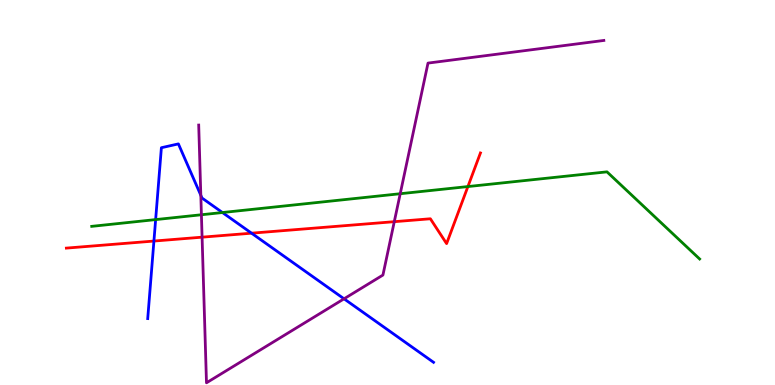[{'lines': ['blue', 'red'], 'intersections': [{'x': 1.99, 'y': 3.74}, {'x': 3.25, 'y': 3.94}]}, {'lines': ['green', 'red'], 'intersections': [{'x': 6.04, 'y': 5.15}]}, {'lines': ['purple', 'red'], 'intersections': [{'x': 2.61, 'y': 3.84}, {'x': 5.09, 'y': 4.24}]}, {'lines': ['blue', 'green'], 'intersections': [{'x': 2.01, 'y': 4.3}, {'x': 2.87, 'y': 4.48}]}, {'lines': ['blue', 'purple'], 'intersections': [{'x': 2.59, 'y': 4.93}, {'x': 4.44, 'y': 2.24}]}, {'lines': ['green', 'purple'], 'intersections': [{'x': 2.6, 'y': 4.42}, {'x': 5.16, 'y': 4.97}]}]